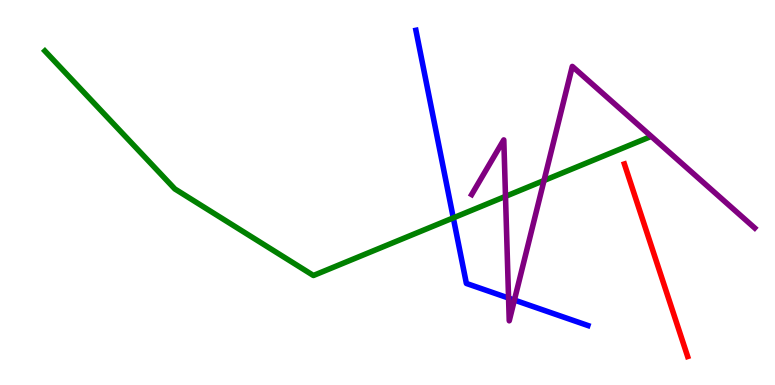[{'lines': ['blue', 'red'], 'intersections': []}, {'lines': ['green', 'red'], 'intersections': []}, {'lines': ['purple', 'red'], 'intersections': []}, {'lines': ['blue', 'green'], 'intersections': [{'x': 5.85, 'y': 4.34}]}, {'lines': ['blue', 'purple'], 'intersections': [{'x': 6.56, 'y': 2.26}, {'x': 6.64, 'y': 2.21}]}, {'lines': ['green', 'purple'], 'intersections': [{'x': 6.52, 'y': 4.9}, {'x': 7.02, 'y': 5.31}]}]